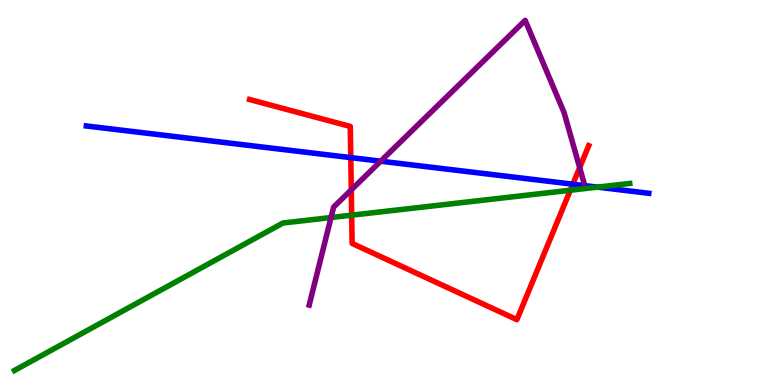[{'lines': ['blue', 'red'], 'intersections': [{'x': 4.53, 'y': 5.91}, {'x': 7.39, 'y': 5.22}]}, {'lines': ['green', 'red'], 'intersections': [{'x': 4.54, 'y': 4.41}, {'x': 7.36, 'y': 5.06}]}, {'lines': ['purple', 'red'], 'intersections': [{'x': 4.53, 'y': 5.07}, {'x': 7.48, 'y': 5.65}]}, {'lines': ['blue', 'green'], 'intersections': [{'x': 7.71, 'y': 5.14}]}, {'lines': ['blue', 'purple'], 'intersections': [{'x': 4.91, 'y': 5.81}]}, {'lines': ['green', 'purple'], 'intersections': [{'x': 4.27, 'y': 4.35}]}]